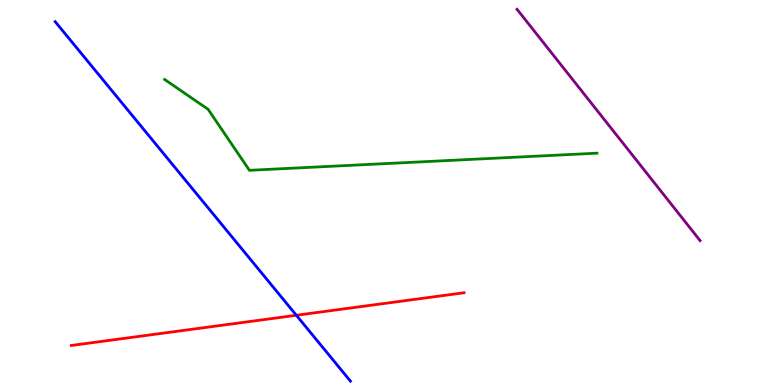[{'lines': ['blue', 'red'], 'intersections': [{'x': 3.82, 'y': 1.81}]}, {'lines': ['green', 'red'], 'intersections': []}, {'lines': ['purple', 'red'], 'intersections': []}, {'lines': ['blue', 'green'], 'intersections': []}, {'lines': ['blue', 'purple'], 'intersections': []}, {'lines': ['green', 'purple'], 'intersections': []}]